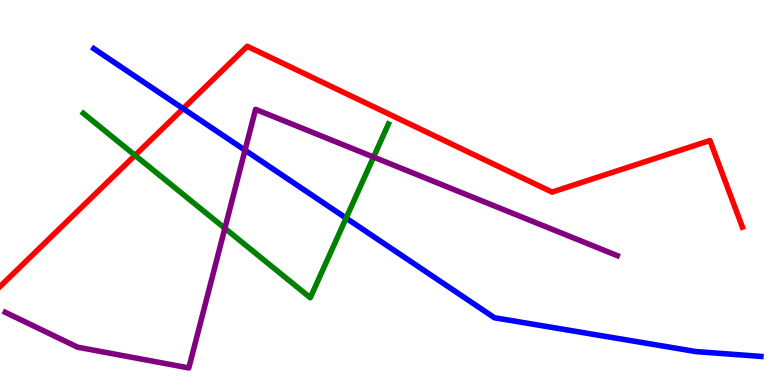[{'lines': ['blue', 'red'], 'intersections': [{'x': 2.36, 'y': 7.18}]}, {'lines': ['green', 'red'], 'intersections': [{'x': 1.74, 'y': 5.97}]}, {'lines': ['purple', 'red'], 'intersections': []}, {'lines': ['blue', 'green'], 'intersections': [{'x': 4.47, 'y': 4.34}]}, {'lines': ['blue', 'purple'], 'intersections': [{'x': 3.16, 'y': 6.1}]}, {'lines': ['green', 'purple'], 'intersections': [{'x': 2.9, 'y': 4.07}, {'x': 4.82, 'y': 5.92}]}]